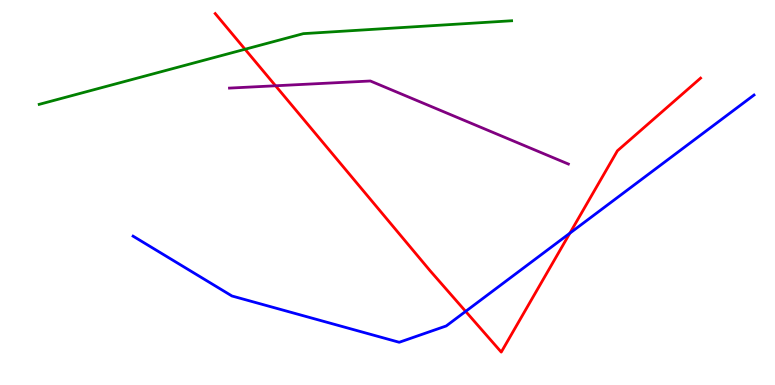[{'lines': ['blue', 'red'], 'intersections': [{'x': 6.01, 'y': 1.91}, {'x': 7.35, 'y': 3.94}]}, {'lines': ['green', 'red'], 'intersections': [{'x': 3.16, 'y': 8.72}]}, {'lines': ['purple', 'red'], 'intersections': [{'x': 3.56, 'y': 7.77}]}, {'lines': ['blue', 'green'], 'intersections': []}, {'lines': ['blue', 'purple'], 'intersections': []}, {'lines': ['green', 'purple'], 'intersections': []}]